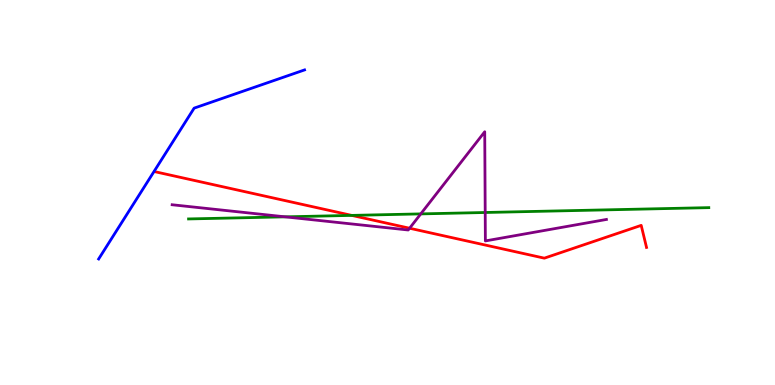[{'lines': ['blue', 'red'], 'intersections': []}, {'lines': ['green', 'red'], 'intersections': [{'x': 4.54, 'y': 4.41}]}, {'lines': ['purple', 'red'], 'intersections': [{'x': 5.29, 'y': 4.07}]}, {'lines': ['blue', 'green'], 'intersections': []}, {'lines': ['blue', 'purple'], 'intersections': []}, {'lines': ['green', 'purple'], 'intersections': [{'x': 3.68, 'y': 4.37}, {'x': 5.43, 'y': 4.44}, {'x': 6.26, 'y': 4.48}]}]